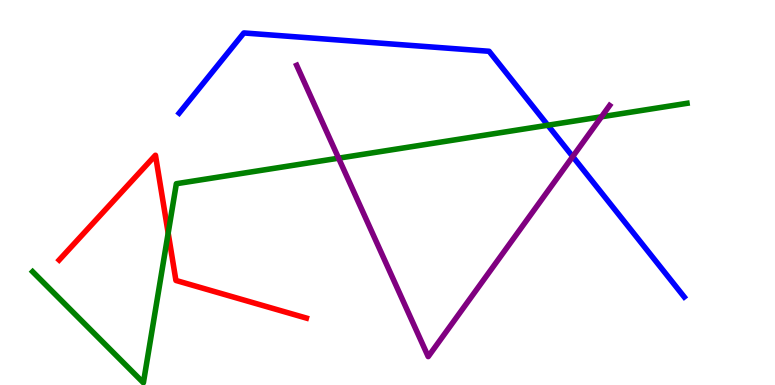[{'lines': ['blue', 'red'], 'intersections': []}, {'lines': ['green', 'red'], 'intersections': [{'x': 2.17, 'y': 3.95}]}, {'lines': ['purple', 'red'], 'intersections': []}, {'lines': ['blue', 'green'], 'intersections': [{'x': 7.07, 'y': 6.75}]}, {'lines': ['blue', 'purple'], 'intersections': [{'x': 7.39, 'y': 5.93}]}, {'lines': ['green', 'purple'], 'intersections': [{'x': 4.37, 'y': 5.89}, {'x': 7.76, 'y': 6.97}]}]